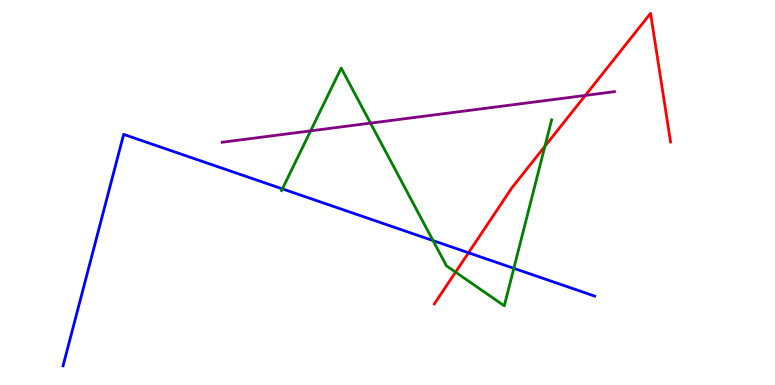[{'lines': ['blue', 'red'], 'intersections': [{'x': 6.05, 'y': 3.43}]}, {'lines': ['green', 'red'], 'intersections': [{'x': 5.88, 'y': 2.93}, {'x': 7.03, 'y': 6.2}]}, {'lines': ['purple', 'red'], 'intersections': [{'x': 7.55, 'y': 7.52}]}, {'lines': ['blue', 'green'], 'intersections': [{'x': 3.64, 'y': 5.09}, {'x': 5.59, 'y': 3.75}, {'x': 6.63, 'y': 3.03}]}, {'lines': ['blue', 'purple'], 'intersections': []}, {'lines': ['green', 'purple'], 'intersections': [{'x': 4.01, 'y': 6.6}, {'x': 4.78, 'y': 6.8}]}]